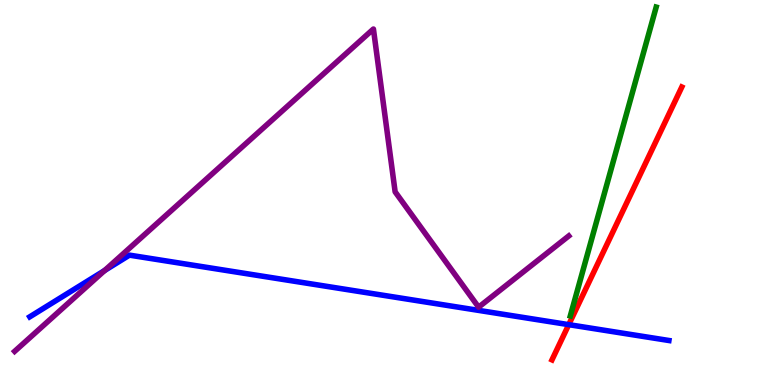[{'lines': ['blue', 'red'], 'intersections': [{'x': 7.34, 'y': 1.57}]}, {'lines': ['green', 'red'], 'intersections': []}, {'lines': ['purple', 'red'], 'intersections': []}, {'lines': ['blue', 'green'], 'intersections': []}, {'lines': ['blue', 'purple'], 'intersections': [{'x': 1.35, 'y': 2.97}]}, {'lines': ['green', 'purple'], 'intersections': []}]